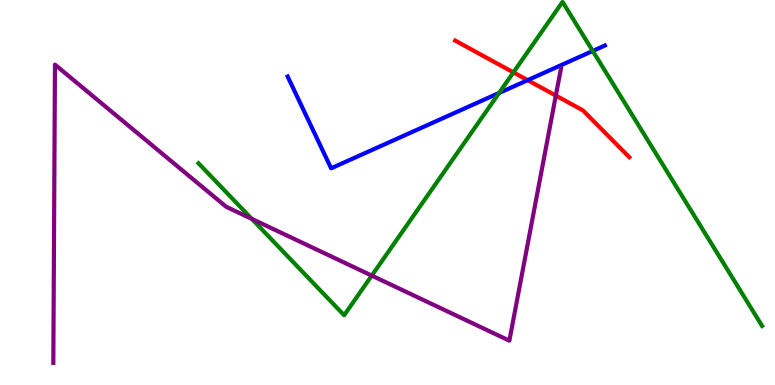[{'lines': ['blue', 'red'], 'intersections': [{'x': 6.81, 'y': 7.92}]}, {'lines': ['green', 'red'], 'intersections': [{'x': 6.62, 'y': 8.12}]}, {'lines': ['purple', 'red'], 'intersections': [{'x': 7.17, 'y': 7.52}]}, {'lines': ['blue', 'green'], 'intersections': [{'x': 6.44, 'y': 7.58}, {'x': 7.65, 'y': 8.68}]}, {'lines': ['blue', 'purple'], 'intersections': []}, {'lines': ['green', 'purple'], 'intersections': [{'x': 3.25, 'y': 4.31}, {'x': 4.8, 'y': 2.84}]}]